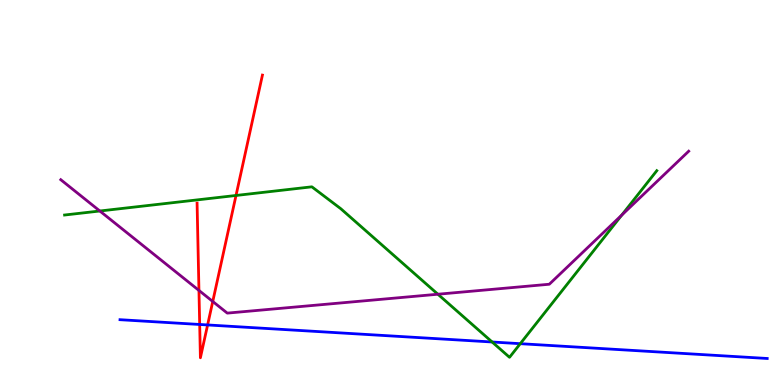[{'lines': ['blue', 'red'], 'intersections': [{'x': 2.58, 'y': 1.57}, {'x': 2.68, 'y': 1.56}]}, {'lines': ['green', 'red'], 'intersections': [{'x': 3.05, 'y': 4.92}]}, {'lines': ['purple', 'red'], 'intersections': [{'x': 2.57, 'y': 2.46}, {'x': 2.75, 'y': 2.17}]}, {'lines': ['blue', 'green'], 'intersections': [{'x': 6.35, 'y': 1.12}, {'x': 6.71, 'y': 1.07}]}, {'lines': ['blue', 'purple'], 'intersections': []}, {'lines': ['green', 'purple'], 'intersections': [{'x': 1.29, 'y': 4.52}, {'x': 5.65, 'y': 2.36}, {'x': 8.02, 'y': 4.41}]}]